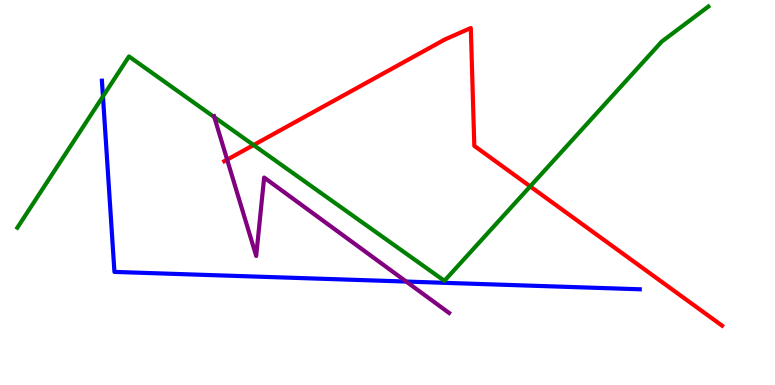[{'lines': ['blue', 'red'], 'intersections': []}, {'lines': ['green', 'red'], 'intersections': [{'x': 3.27, 'y': 6.23}, {'x': 6.84, 'y': 5.16}]}, {'lines': ['purple', 'red'], 'intersections': [{'x': 2.93, 'y': 5.85}]}, {'lines': ['blue', 'green'], 'intersections': [{'x': 1.33, 'y': 7.5}]}, {'lines': ['blue', 'purple'], 'intersections': [{'x': 5.24, 'y': 2.69}]}, {'lines': ['green', 'purple'], 'intersections': [{'x': 2.77, 'y': 6.96}]}]